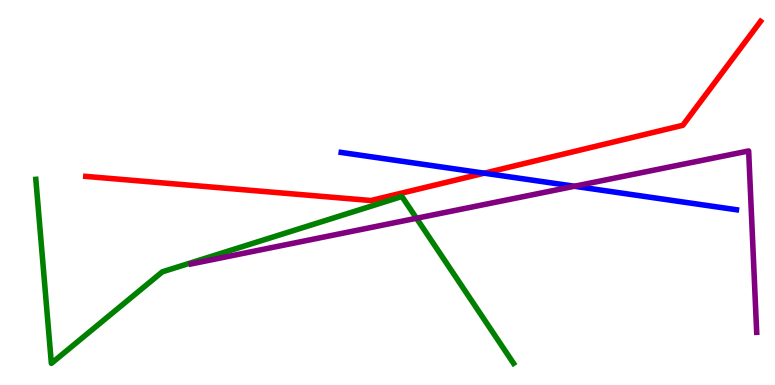[{'lines': ['blue', 'red'], 'intersections': [{'x': 6.25, 'y': 5.5}]}, {'lines': ['green', 'red'], 'intersections': []}, {'lines': ['purple', 'red'], 'intersections': []}, {'lines': ['blue', 'green'], 'intersections': []}, {'lines': ['blue', 'purple'], 'intersections': [{'x': 7.41, 'y': 5.16}]}, {'lines': ['green', 'purple'], 'intersections': [{'x': 5.37, 'y': 4.33}]}]